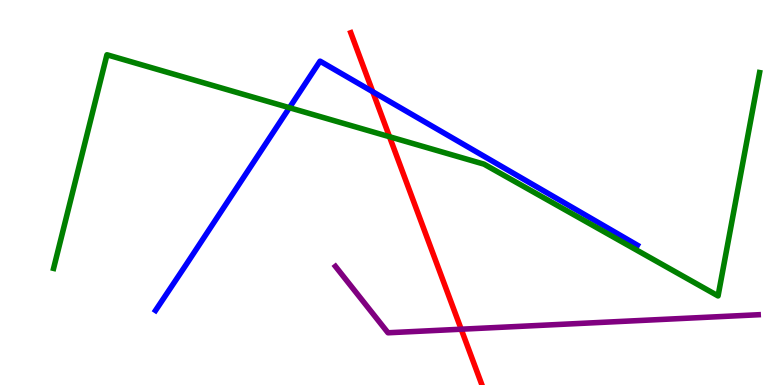[{'lines': ['blue', 'red'], 'intersections': [{'x': 4.81, 'y': 7.62}]}, {'lines': ['green', 'red'], 'intersections': [{'x': 5.03, 'y': 6.45}]}, {'lines': ['purple', 'red'], 'intersections': [{'x': 5.95, 'y': 1.45}]}, {'lines': ['blue', 'green'], 'intersections': [{'x': 3.73, 'y': 7.2}]}, {'lines': ['blue', 'purple'], 'intersections': []}, {'lines': ['green', 'purple'], 'intersections': []}]